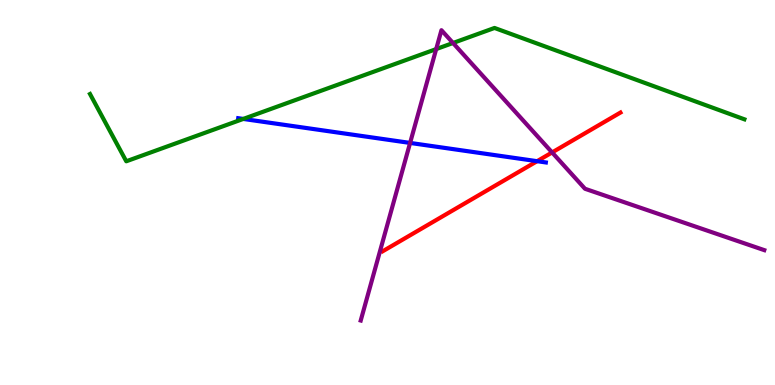[{'lines': ['blue', 'red'], 'intersections': [{'x': 6.93, 'y': 5.81}]}, {'lines': ['green', 'red'], 'intersections': []}, {'lines': ['purple', 'red'], 'intersections': [{'x': 7.12, 'y': 6.04}]}, {'lines': ['blue', 'green'], 'intersections': [{'x': 3.14, 'y': 6.91}]}, {'lines': ['blue', 'purple'], 'intersections': [{'x': 5.29, 'y': 6.29}]}, {'lines': ['green', 'purple'], 'intersections': [{'x': 5.63, 'y': 8.73}, {'x': 5.85, 'y': 8.88}]}]